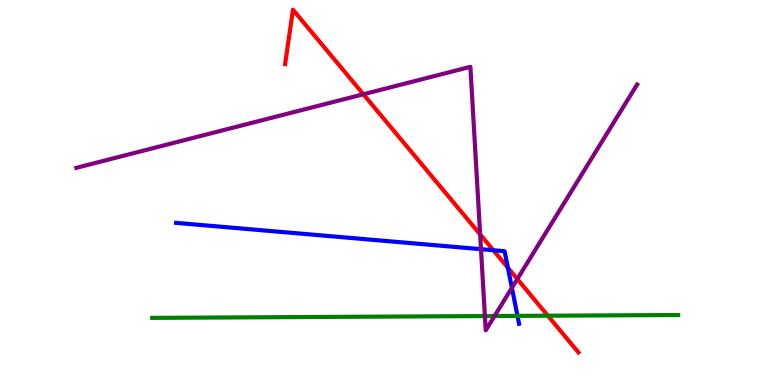[{'lines': ['blue', 'red'], 'intersections': [{'x': 6.37, 'y': 3.5}, {'x': 6.55, 'y': 3.05}]}, {'lines': ['green', 'red'], 'intersections': [{'x': 7.07, 'y': 1.8}]}, {'lines': ['purple', 'red'], 'intersections': [{'x': 4.69, 'y': 7.55}, {'x': 6.2, 'y': 3.91}, {'x': 6.68, 'y': 2.75}]}, {'lines': ['blue', 'green'], 'intersections': [{'x': 6.68, 'y': 1.8}]}, {'lines': ['blue', 'purple'], 'intersections': [{'x': 6.21, 'y': 3.53}, {'x': 6.61, 'y': 2.52}]}, {'lines': ['green', 'purple'], 'intersections': [{'x': 6.26, 'y': 1.79}, {'x': 6.38, 'y': 1.79}]}]